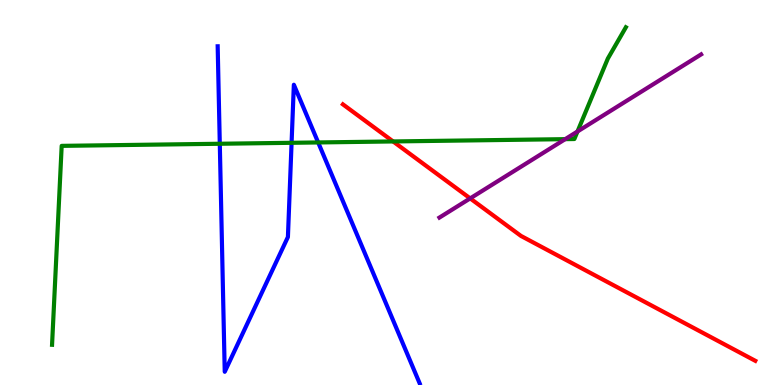[{'lines': ['blue', 'red'], 'intersections': []}, {'lines': ['green', 'red'], 'intersections': [{'x': 5.07, 'y': 6.33}]}, {'lines': ['purple', 'red'], 'intersections': [{'x': 6.07, 'y': 4.85}]}, {'lines': ['blue', 'green'], 'intersections': [{'x': 2.84, 'y': 6.27}, {'x': 3.76, 'y': 6.29}, {'x': 4.11, 'y': 6.3}]}, {'lines': ['blue', 'purple'], 'intersections': []}, {'lines': ['green', 'purple'], 'intersections': [{'x': 7.29, 'y': 6.39}, {'x': 7.45, 'y': 6.59}]}]